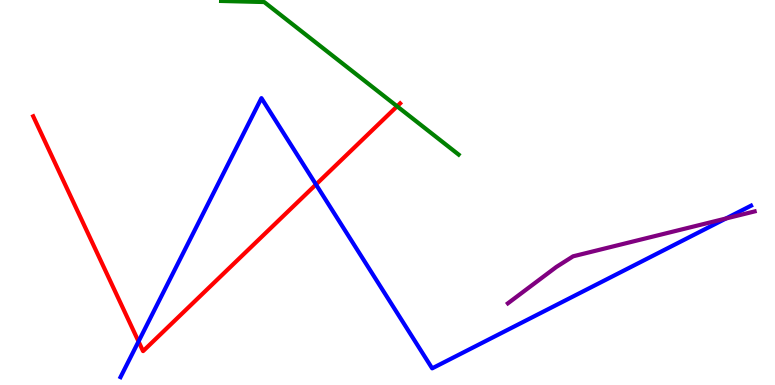[{'lines': ['blue', 'red'], 'intersections': [{'x': 1.79, 'y': 1.13}, {'x': 4.08, 'y': 5.21}]}, {'lines': ['green', 'red'], 'intersections': [{'x': 5.12, 'y': 7.24}]}, {'lines': ['purple', 'red'], 'intersections': []}, {'lines': ['blue', 'green'], 'intersections': []}, {'lines': ['blue', 'purple'], 'intersections': [{'x': 9.37, 'y': 4.32}]}, {'lines': ['green', 'purple'], 'intersections': []}]